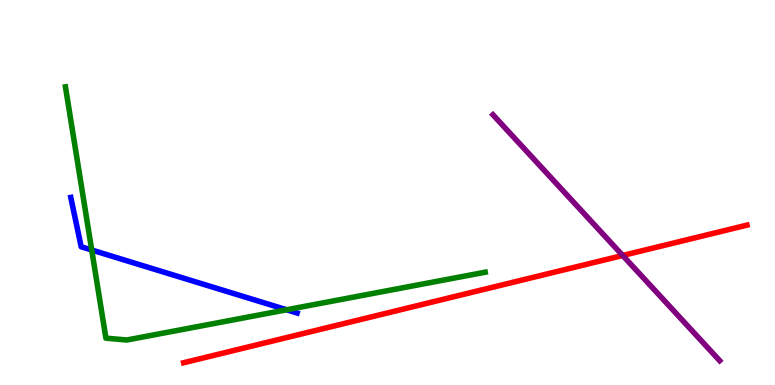[{'lines': ['blue', 'red'], 'intersections': []}, {'lines': ['green', 'red'], 'intersections': []}, {'lines': ['purple', 'red'], 'intersections': [{'x': 8.03, 'y': 3.36}]}, {'lines': ['blue', 'green'], 'intersections': [{'x': 1.18, 'y': 3.51}, {'x': 3.7, 'y': 1.95}]}, {'lines': ['blue', 'purple'], 'intersections': []}, {'lines': ['green', 'purple'], 'intersections': []}]